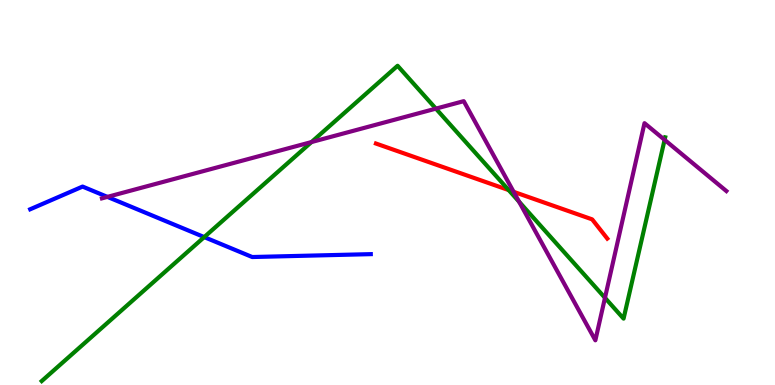[{'lines': ['blue', 'red'], 'intersections': []}, {'lines': ['green', 'red'], 'intersections': [{'x': 6.56, 'y': 5.06}]}, {'lines': ['purple', 'red'], 'intersections': [{'x': 6.63, 'y': 5.02}]}, {'lines': ['blue', 'green'], 'intersections': [{'x': 2.64, 'y': 3.84}]}, {'lines': ['blue', 'purple'], 'intersections': [{'x': 1.39, 'y': 4.89}]}, {'lines': ['green', 'purple'], 'intersections': [{'x': 4.02, 'y': 6.31}, {'x': 5.62, 'y': 7.18}, {'x': 6.7, 'y': 4.76}, {'x': 7.81, 'y': 2.26}, {'x': 8.58, 'y': 6.37}]}]